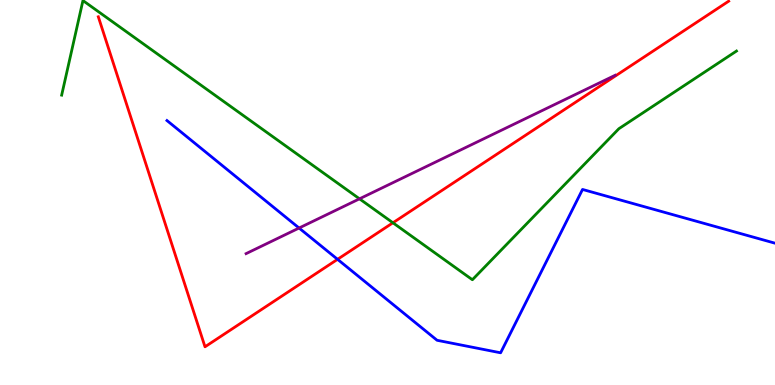[{'lines': ['blue', 'red'], 'intersections': [{'x': 4.36, 'y': 3.26}]}, {'lines': ['green', 'red'], 'intersections': [{'x': 5.07, 'y': 4.21}]}, {'lines': ['purple', 'red'], 'intersections': []}, {'lines': ['blue', 'green'], 'intersections': []}, {'lines': ['blue', 'purple'], 'intersections': [{'x': 3.86, 'y': 4.08}]}, {'lines': ['green', 'purple'], 'intersections': [{'x': 4.64, 'y': 4.84}]}]